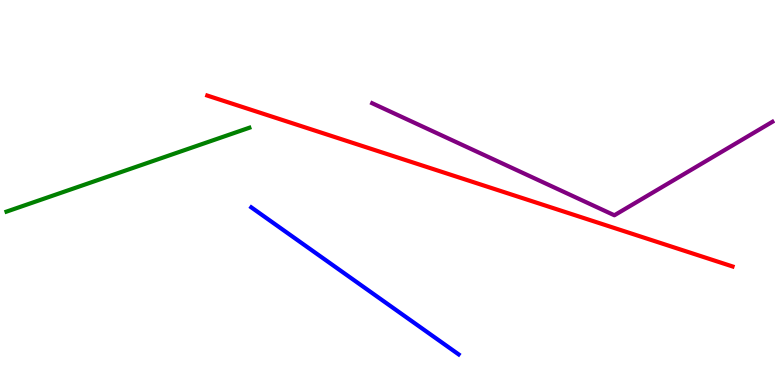[{'lines': ['blue', 'red'], 'intersections': []}, {'lines': ['green', 'red'], 'intersections': []}, {'lines': ['purple', 'red'], 'intersections': []}, {'lines': ['blue', 'green'], 'intersections': []}, {'lines': ['blue', 'purple'], 'intersections': []}, {'lines': ['green', 'purple'], 'intersections': []}]